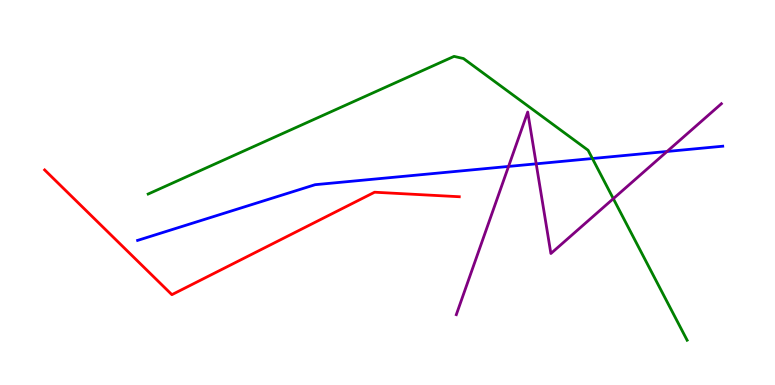[{'lines': ['blue', 'red'], 'intersections': []}, {'lines': ['green', 'red'], 'intersections': []}, {'lines': ['purple', 'red'], 'intersections': []}, {'lines': ['blue', 'green'], 'intersections': [{'x': 7.64, 'y': 5.88}]}, {'lines': ['blue', 'purple'], 'intersections': [{'x': 6.56, 'y': 5.68}, {'x': 6.92, 'y': 5.74}, {'x': 8.61, 'y': 6.07}]}, {'lines': ['green', 'purple'], 'intersections': [{'x': 7.91, 'y': 4.84}]}]